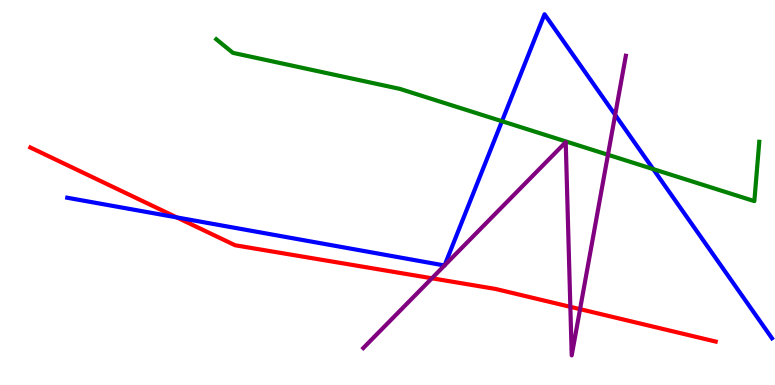[{'lines': ['blue', 'red'], 'intersections': [{'x': 2.28, 'y': 4.35}]}, {'lines': ['green', 'red'], 'intersections': []}, {'lines': ['purple', 'red'], 'intersections': [{'x': 5.57, 'y': 2.77}, {'x': 7.36, 'y': 2.03}, {'x': 7.48, 'y': 1.97}]}, {'lines': ['blue', 'green'], 'intersections': [{'x': 6.48, 'y': 6.85}, {'x': 8.43, 'y': 5.61}]}, {'lines': ['blue', 'purple'], 'intersections': [{'x': 5.74, 'y': 3.1}, {'x': 5.74, 'y': 3.11}, {'x': 7.94, 'y': 7.02}]}, {'lines': ['green', 'purple'], 'intersections': [{'x': 7.84, 'y': 5.98}]}]